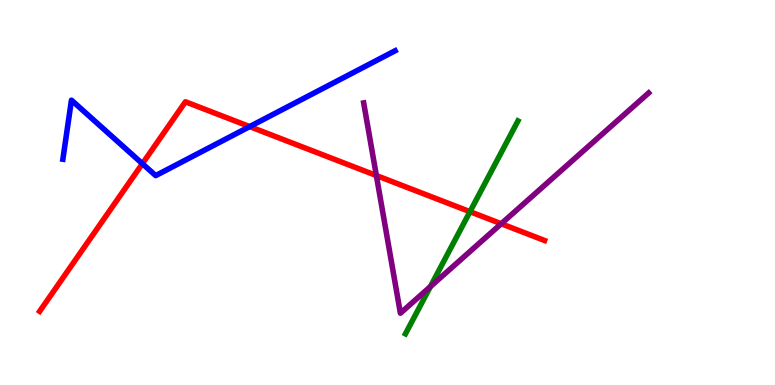[{'lines': ['blue', 'red'], 'intersections': [{'x': 1.84, 'y': 5.75}, {'x': 3.22, 'y': 6.71}]}, {'lines': ['green', 'red'], 'intersections': [{'x': 6.06, 'y': 4.5}]}, {'lines': ['purple', 'red'], 'intersections': [{'x': 4.86, 'y': 5.44}, {'x': 6.47, 'y': 4.19}]}, {'lines': ['blue', 'green'], 'intersections': []}, {'lines': ['blue', 'purple'], 'intersections': []}, {'lines': ['green', 'purple'], 'intersections': [{'x': 5.55, 'y': 2.56}]}]